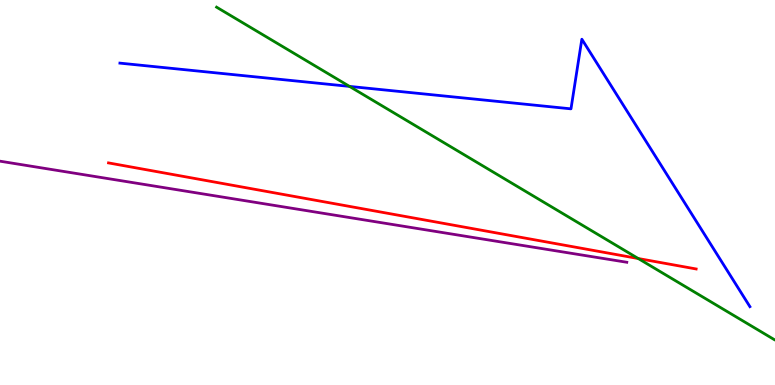[{'lines': ['blue', 'red'], 'intersections': []}, {'lines': ['green', 'red'], 'intersections': [{'x': 8.24, 'y': 3.29}]}, {'lines': ['purple', 'red'], 'intersections': []}, {'lines': ['blue', 'green'], 'intersections': [{'x': 4.51, 'y': 7.76}]}, {'lines': ['blue', 'purple'], 'intersections': []}, {'lines': ['green', 'purple'], 'intersections': []}]